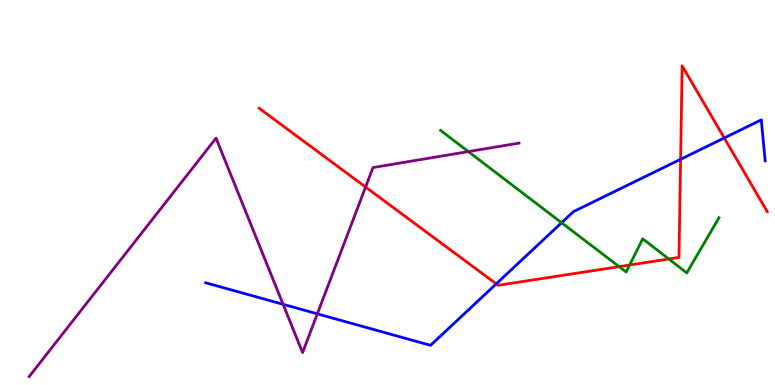[{'lines': ['blue', 'red'], 'intersections': [{'x': 6.4, 'y': 2.63}, {'x': 8.78, 'y': 5.86}, {'x': 9.35, 'y': 6.42}]}, {'lines': ['green', 'red'], 'intersections': [{'x': 7.99, 'y': 3.07}, {'x': 8.12, 'y': 3.12}, {'x': 8.63, 'y': 3.27}]}, {'lines': ['purple', 'red'], 'intersections': [{'x': 4.72, 'y': 5.14}]}, {'lines': ['blue', 'green'], 'intersections': [{'x': 7.25, 'y': 4.21}]}, {'lines': ['blue', 'purple'], 'intersections': [{'x': 3.65, 'y': 2.1}, {'x': 4.09, 'y': 1.85}]}, {'lines': ['green', 'purple'], 'intersections': [{'x': 6.04, 'y': 6.06}]}]